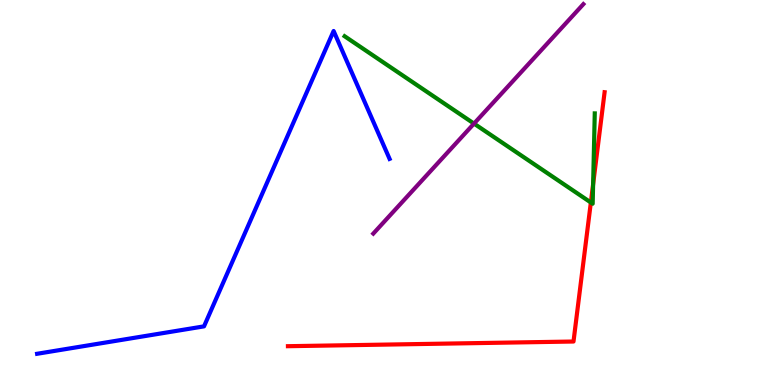[{'lines': ['blue', 'red'], 'intersections': []}, {'lines': ['green', 'red'], 'intersections': [{'x': 7.62, 'y': 4.74}, {'x': 7.65, 'y': 5.22}]}, {'lines': ['purple', 'red'], 'intersections': []}, {'lines': ['blue', 'green'], 'intersections': []}, {'lines': ['blue', 'purple'], 'intersections': []}, {'lines': ['green', 'purple'], 'intersections': [{'x': 6.12, 'y': 6.79}]}]